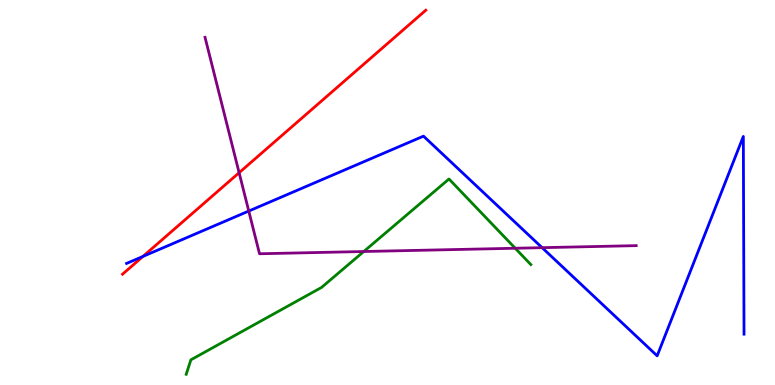[{'lines': ['blue', 'red'], 'intersections': [{'x': 1.84, 'y': 3.34}]}, {'lines': ['green', 'red'], 'intersections': []}, {'lines': ['purple', 'red'], 'intersections': [{'x': 3.09, 'y': 5.51}]}, {'lines': ['blue', 'green'], 'intersections': []}, {'lines': ['blue', 'purple'], 'intersections': [{'x': 3.21, 'y': 4.52}, {'x': 7.0, 'y': 3.57}]}, {'lines': ['green', 'purple'], 'intersections': [{'x': 4.69, 'y': 3.47}, {'x': 6.65, 'y': 3.55}]}]